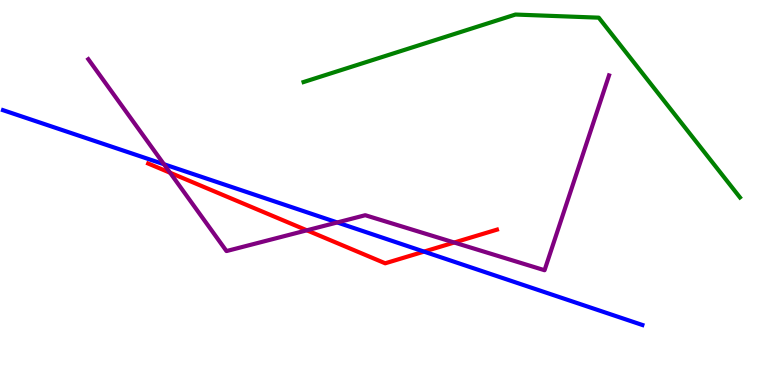[{'lines': ['blue', 'red'], 'intersections': [{'x': 5.47, 'y': 3.46}]}, {'lines': ['green', 'red'], 'intersections': []}, {'lines': ['purple', 'red'], 'intersections': [{'x': 2.19, 'y': 5.51}, {'x': 3.96, 'y': 4.02}, {'x': 5.86, 'y': 3.7}]}, {'lines': ['blue', 'green'], 'intersections': []}, {'lines': ['blue', 'purple'], 'intersections': [{'x': 2.12, 'y': 5.73}, {'x': 4.35, 'y': 4.22}]}, {'lines': ['green', 'purple'], 'intersections': []}]